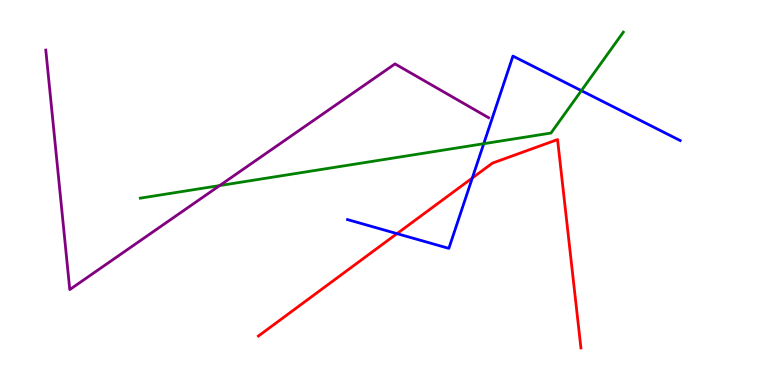[{'lines': ['blue', 'red'], 'intersections': [{'x': 5.12, 'y': 3.93}, {'x': 6.09, 'y': 5.38}]}, {'lines': ['green', 'red'], 'intersections': []}, {'lines': ['purple', 'red'], 'intersections': []}, {'lines': ['blue', 'green'], 'intersections': [{'x': 6.24, 'y': 6.27}, {'x': 7.5, 'y': 7.65}]}, {'lines': ['blue', 'purple'], 'intersections': []}, {'lines': ['green', 'purple'], 'intersections': [{'x': 2.83, 'y': 5.18}]}]